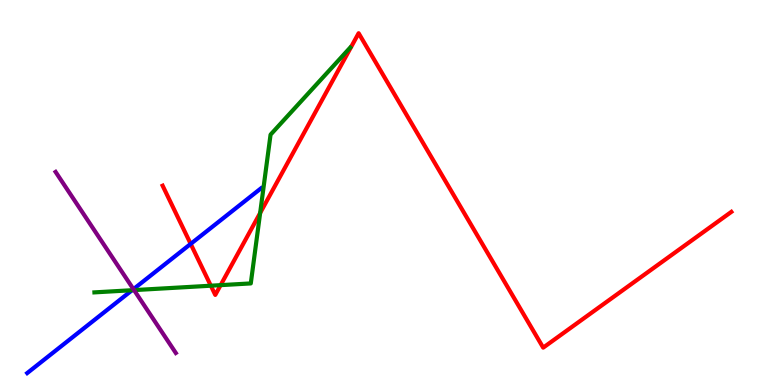[{'lines': ['blue', 'red'], 'intersections': [{'x': 2.46, 'y': 3.66}]}, {'lines': ['green', 'red'], 'intersections': [{'x': 2.72, 'y': 2.58}, {'x': 2.85, 'y': 2.59}, {'x': 3.36, 'y': 4.47}]}, {'lines': ['purple', 'red'], 'intersections': []}, {'lines': ['blue', 'green'], 'intersections': [{'x': 1.7, 'y': 2.46}]}, {'lines': ['blue', 'purple'], 'intersections': [{'x': 1.72, 'y': 2.49}]}, {'lines': ['green', 'purple'], 'intersections': [{'x': 1.73, 'y': 2.46}]}]